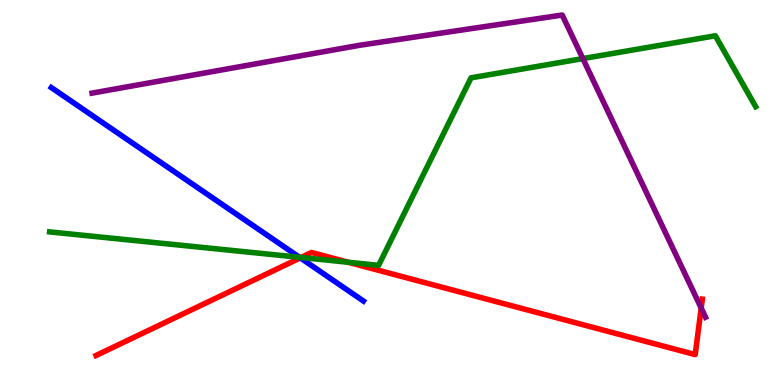[{'lines': ['blue', 'red'], 'intersections': [{'x': 3.88, 'y': 3.3}]}, {'lines': ['green', 'red'], 'intersections': [{'x': 3.89, 'y': 3.31}, {'x': 4.49, 'y': 3.19}]}, {'lines': ['purple', 'red'], 'intersections': [{'x': 9.05, 'y': 2.0}]}, {'lines': ['blue', 'green'], 'intersections': [{'x': 3.86, 'y': 3.32}]}, {'lines': ['blue', 'purple'], 'intersections': []}, {'lines': ['green', 'purple'], 'intersections': [{'x': 7.52, 'y': 8.48}]}]